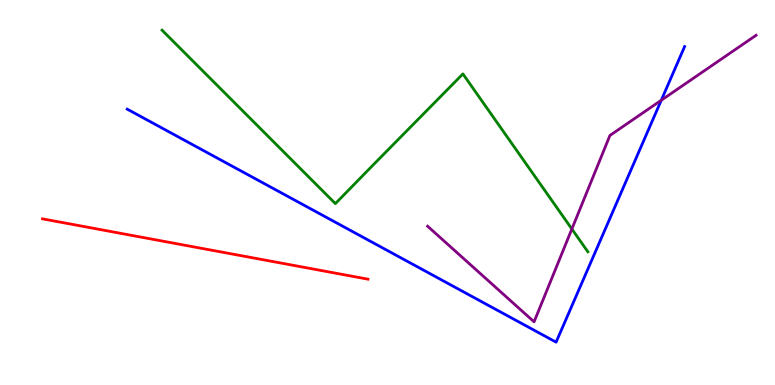[{'lines': ['blue', 'red'], 'intersections': []}, {'lines': ['green', 'red'], 'intersections': []}, {'lines': ['purple', 'red'], 'intersections': []}, {'lines': ['blue', 'green'], 'intersections': []}, {'lines': ['blue', 'purple'], 'intersections': [{'x': 8.53, 'y': 7.4}]}, {'lines': ['green', 'purple'], 'intersections': [{'x': 7.38, 'y': 4.05}]}]